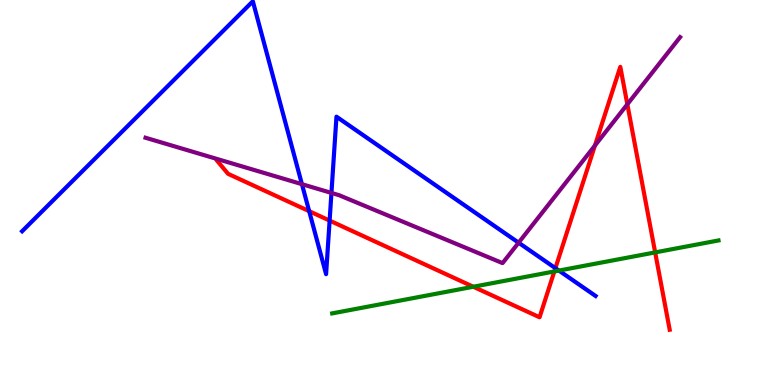[{'lines': ['blue', 'red'], 'intersections': [{'x': 3.99, 'y': 4.51}, {'x': 4.25, 'y': 4.27}, {'x': 7.17, 'y': 3.04}]}, {'lines': ['green', 'red'], 'intersections': [{'x': 6.11, 'y': 2.55}, {'x': 7.15, 'y': 2.95}, {'x': 8.45, 'y': 3.44}]}, {'lines': ['purple', 'red'], 'intersections': [{'x': 7.68, 'y': 6.22}, {'x': 8.09, 'y': 7.29}]}, {'lines': ['blue', 'green'], 'intersections': [{'x': 7.21, 'y': 2.97}]}, {'lines': ['blue', 'purple'], 'intersections': [{'x': 3.9, 'y': 5.22}, {'x': 4.28, 'y': 4.99}, {'x': 6.69, 'y': 3.7}]}, {'lines': ['green', 'purple'], 'intersections': []}]